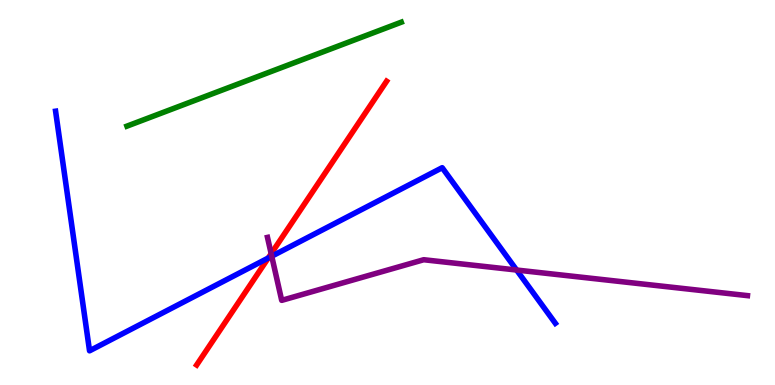[{'lines': ['blue', 'red'], 'intersections': [{'x': 3.46, 'y': 3.3}]}, {'lines': ['green', 'red'], 'intersections': []}, {'lines': ['purple', 'red'], 'intersections': [{'x': 3.5, 'y': 3.41}]}, {'lines': ['blue', 'green'], 'intersections': []}, {'lines': ['blue', 'purple'], 'intersections': [{'x': 3.51, 'y': 3.35}, {'x': 6.67, 'y': 2.99}]}, {'lines': ['green', 'purple'], 'intersections': []}]